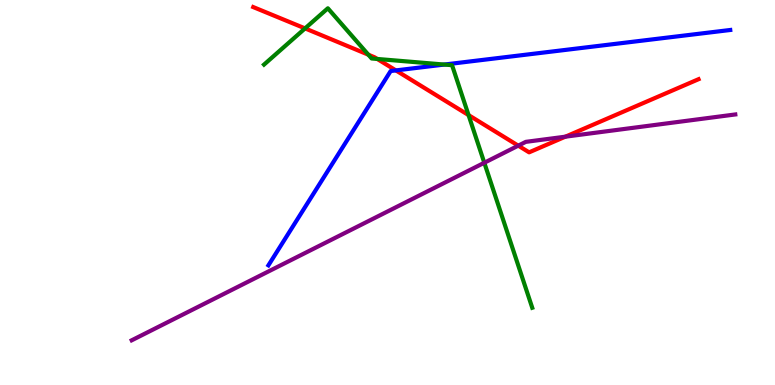[{'lines': ['blue', 'red'], 'intersections': [{'x': 5.11, 'y': 8.17}]}, {'lines': ['green', 'red'], 'intersections': [{'x': 3.94, 'y': 9.26}, {'x': 4.75, 'y': 8.58}, {'x': 4.87, 'y': 8.47}, {'x': 6.05, 'y': 7.01}]}, {'lines': ['purple', 'red'], 'intersections': [{'x': 6.69, 'y': 6.22}, {'x': 7.3, 'y': 6.45}]}, {'lines': ['blue', 'green'], 'intersections': [{'x': 5.73, 'y': 8.32}]}, {'lines': ['blue', 'purple'], 'intersections': []}, {'lines': ['green', 'purple'], 'intersections': [{'x': 6.25, 'y': 5.77}]}]